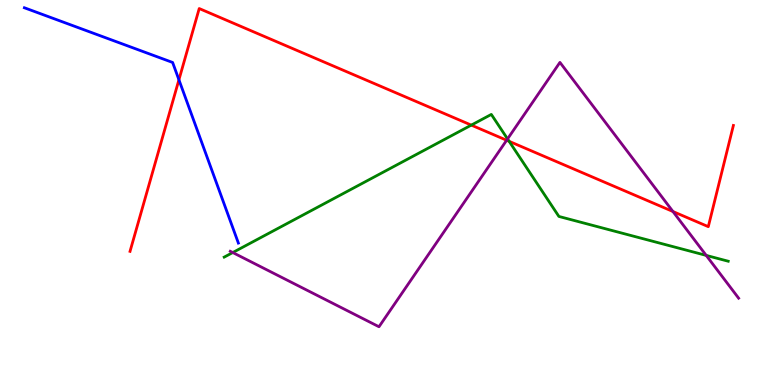[{'lines': ['blue', 'red'], 'intersections': [{'x': 2.31, 'y': 7.93}]}, {'lines': ['green', 'red'], 'intersections': [{'x': 6.08, 'y': 6.75}, {'x': 6.57, 'y': 6.33}]}, {'lines': ['purple', 'red'], 'intersections': [{'x': 6.54, 'y': 6.36}, {'x': 8.68, 'y': 4.51}]}, {'lines': ['blue', 'green'], 'intersections': []}, {'lines': ['blue', 'purple'], 'intersections': []}, {'lines': ['green', 'purple'], 'intersections': [{'x': 3.0, 'y': 3.44}, {'x': 6.55, 'y': 6.39}, {'x': 9.11, 'y': 3.37}]}]